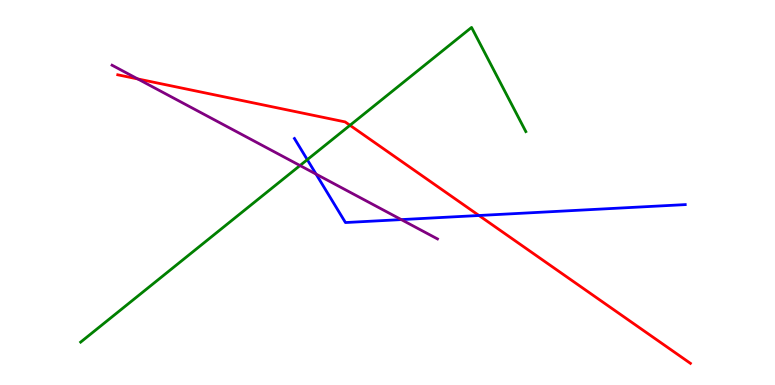[{'lines': ['blue', 'red'], 'intersections': [{'x': 6.18, 'y': 4.4}]}, {'lines': ['green', 'red'], 'intersections': [{'x': 4.52, 'y': 6.75}]}, {'lines': ['purple', 'red'], 'intersections': [{'x': 1.78, 'y': 7.95}]}, {'lines': ['blue', 'green'], 'intersections': [{'x': 3.97, 'y': 5.85}]}, {'lines': ['blue', 'purple'], 'intersections': [{'x': 4.08, 'y': 5.48}, {'x': 5.18, 'y': 4.3}]}, {'lines': ['green', 'purple'], 'intersections': [{'x': 3.87, 'y': 5.7}]}]